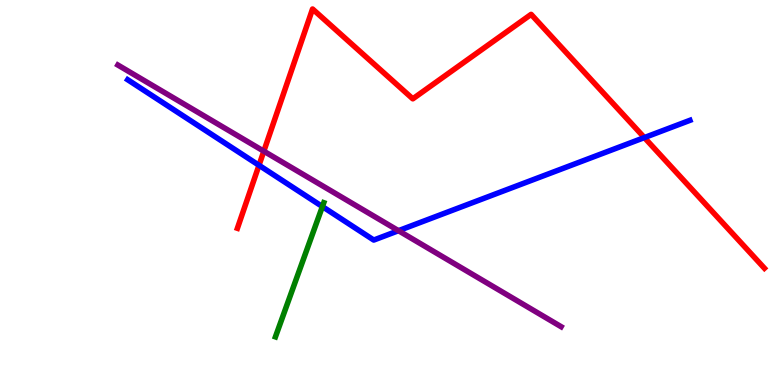[{'lines': ['blue', 'red'], 'intersections': [{'x': 3.34, 'y': 5.71}, {'x': 8.31, 'y': 6.43}]}, {'lines': ['green', 'red'], 'intersections': []}, {'lines': ['purple', 'red'], 'intersections': [{'x': 3.4, 'y': 6.07}]}, {'lines': ['blue', 'green'], 'intersections': [{'x': 4.16, 'y': 4.63}]}, {'lines': ['blue', 'purple'], 'intersections': [{'x': 5.14, 'y': 4.01}]}, {'lines': ['green', 'purple'], 'intersections': []}]